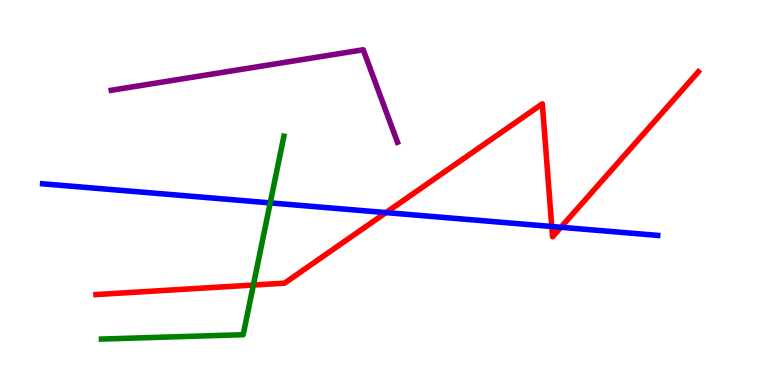[{'lines': ['blue', 'red'], 'intersections': [{'x': 4.98, 'y': 4.48}, {'x': 7.12, 'y': 4.12}, {'x': 7.24, 'y': 4.1}]}, {'lines': ['green', 'red'], 'intersections': [{'x': 3.27, 'y': 2.6}]}, {'lines': ['purple', 'red'], 'intersections': []}, {'lines': ['blue', 'green'], 'intersections': [{'x': 3.49, 'y': 4.73}]}, {'lines': ['blue', 'purple'], 'intersections': []}, {'lines': ['green', 'purple'], 'intersections': []}]